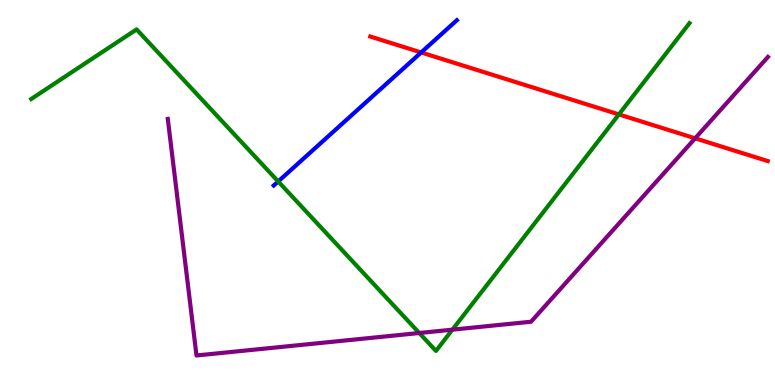[{'lines': ['blue', 'red'], 'intersections': [{'x': 5.43, 'y': 8.64}]}, {'lines': ['green', 'red'], 'intersections': [{'x': 7.99, 'y': 7.03}]}, {'lines': ['purple', 'red'], 'intersections': [{'x': 8.97, 'y': 6.41}]}, {'lines': ['blue', 'green'], 'intersections': [{'x': 3.59, 'y': 5.29}]}, {'lines': ['blue', 'purple'], 'intersections': []}, {'lines': ['green', 'purple'], 'intersections': [{'x': 5.41, 'y': 1.35}, {'x': 5.84, 'y': 1.44}]}]